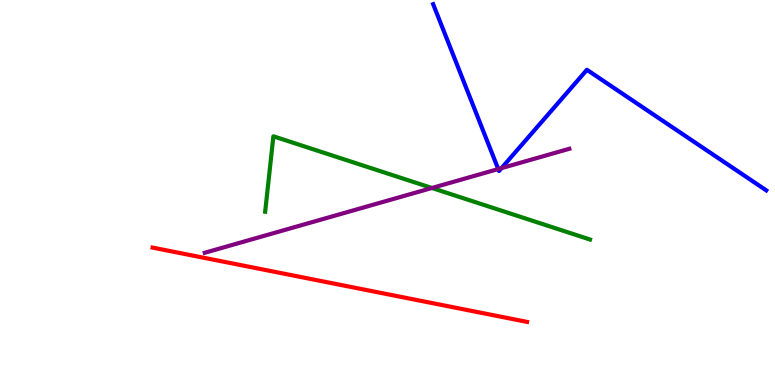[{'lines': ['blue', 'red'], 'intersections': []}, {'lines': ['green', 'red'], 'intersections': []}, {'lines': ['purple', 'red'], 'intersections': []}, {'lines': ['blue', 'green'], 'intersections': []}, {'lines': ['blue', 'purple'], 'intersections': [{'x': 6.43, 'y': 5.61}, {'x': 6.47, 'y': 5.63}]}, {'lines': ['green', 'purple'], 'intersections': [{'x': 5.57, 'y': 5.12}]}]